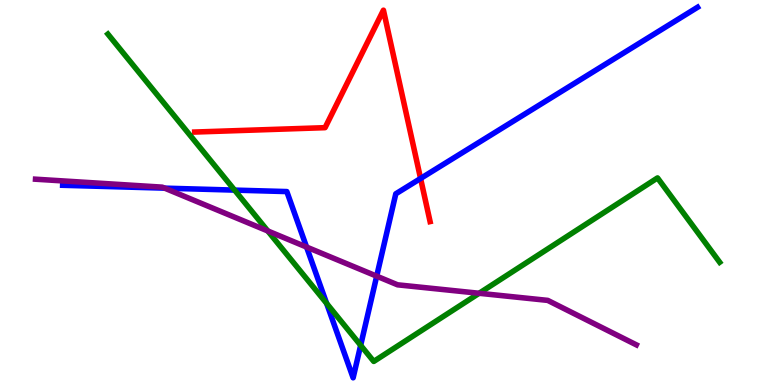[{'lines': ['blue', 'red'], 'intersections': [{'x': 5.43, 'y': 5.36}]}, {'lines': ['green', 'red'], 'intersections': []}, {'lines': ['purple', 'red'], 'intersections': []}, {'lines': ['blue', 'green'], 'intersections': [{'x': 3.03, 'y': 5.06}, {'x': 4.21, 'y': 2.12}, {'x': 4.65, 'y': 1.03}]}, {'lines': ['blue', 'purple'], 'intersections': [{'x': 2.12, 'y': 5.11}, {'x': 3.96, 'y': 3.58}, {'x': 4.86, 'y': 2.83}]}, {'lines': ['green', 'purple'], 'intersections': [{'x': 3.46, 'y': 4.0}, {'x': 6.18, 'y': 2.38}]}]